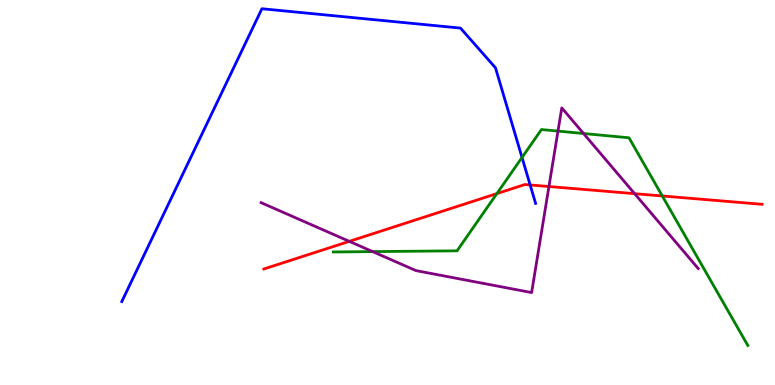[{'lines': ['blue', 'red'], 'intersections': [{'x': 6.84, 'y': 5.2}]}, {'lines': ['green', 'red'], 'intersections': [{'x': 6.41, 'y': 4.97}, {'x': 8.55, 'y': 4.91}]}, {'lines': ['purple', 'red'], 'intersections': [{'x': 4.51, 'y': 3.73}, {'x': 7.08, 'y': 5.16}, {'x': 8.19, 'y': 4.97}]}, {'lines': ['blue', 'green'], 'intersections': [{'x': 6.74, 'y': 5.91}]}, {'lines': ['blue', 'purple'], 'intersections': []}, {'lines': ['green', 'purple'], 'intersections': [{'x': 4.81, 'y': 3.46}, {'x': 7.2, 'y': 6.59}, {'x': 7.53, 'y': 6.53}]}]